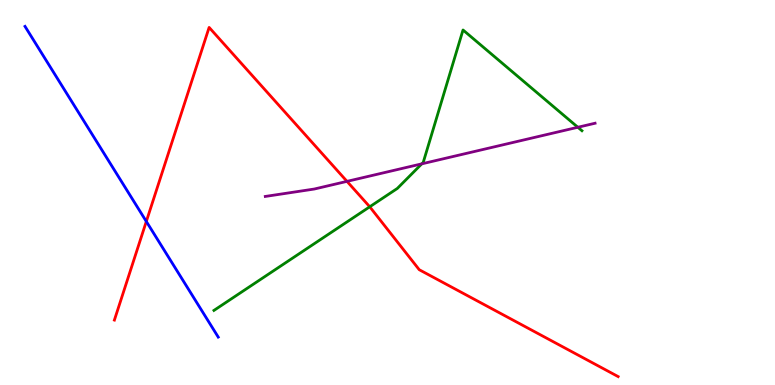[{'lines': ['blue', 'red'], 'intersections': [{'x': 1.89, 'y': 4.25}]}, {'lines': ['green', 'red'], 'intersections': [{'x': 4.77, 'y': 4.63}]}, {'lines': ['purple', 'red'], 'intersections': [{'x': 4.48, 'y': 5.29}]}, {'lines': ['blue', 'green'], 'intersections': []}, {'lines': ['blue', 'purple'], 'intersections': []}, {'lines': ['green', 'purple'], 'intersections': [{'x': 5.44, 'y': 5.74}, {'x': 7.46, 'y': 6.69}]}]